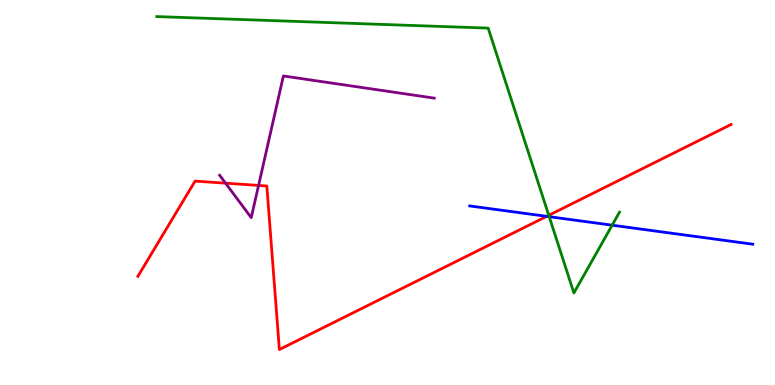[{'lines': ['blue', 'red'], 'intersections': [{'x': 7.05, 'y': 4.38}]}, {'lines': ['green', 'red'], 'intersections': [{'x': 7.08, 'y': 4.41}]}, {'lines': ['purple', 'red'], 'intersections': [{'x': 2.91, 'y': 5.24}, {'x': 3.34, 'y': 5.18}]}, {'lines': ['blue', 'green'], 'intersections': [{'x': 7.09, 'y': 4.37}, {'x': 7.9, 'y': 4.15}]}, {'lines': ['blue', 'purple'], 'intersections': []}, {'lines': ['green', 'purple'], 'intersections': []}]